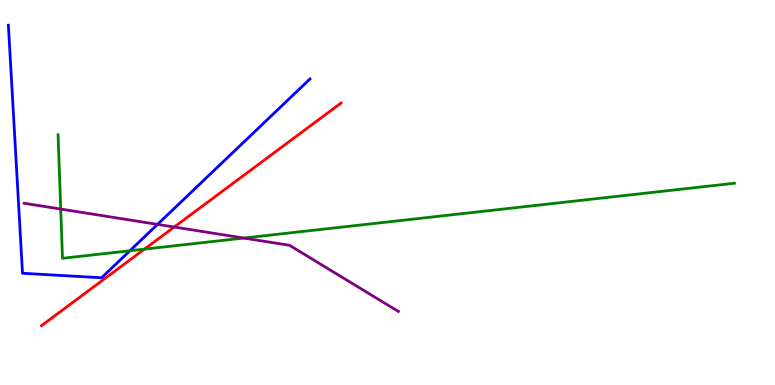[{'lines': ['blue', 'red'], 'intersections': []}, {'lines': ['green', 'red'], 'intersections': [{'x': 1.86, 'y': 3.53}]}, {'lines': ['purple', 'red'], 'intersections': [{'x': 2.25, 'y': 4.1}]}, {'lines': ['blue', 'green'], 'intersections': [{'x': 1.68, 'y': 3.49}]}, {'lines': ['blue', 'purple'], 'intersections': [{'x': 2.03, 'y': 4.17}]}, {'lines': ['green', 'purple'], 'intersections': [{'x': 0.784, 'y': 4.57}, {'x': 3.14, 'y': 3.82}]}]